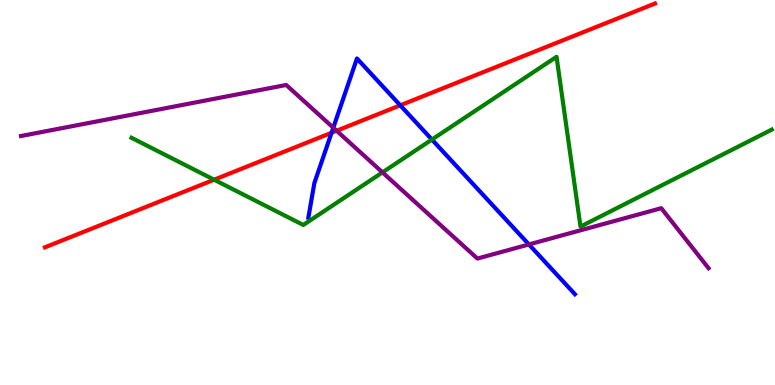[{'lines': ['blue', 'red'], 'intersections': [{'x': 4.28, 'y': 6.55}, {'x': 5.16, 'y': 7.26}]}, {'lines': ['green', 'red'], 'intersections': [{'x': 2.76, 'y': 5.33}]}, {'lines': ['purple', 'red'], 'intersections': [{'x': 4.34, 'y': 6.6}]}, {'lines': ['blue', 'green'], 'intersections': [{'x': 5.57, 'y': 6.38}]}, {'lines': ['blue', 'purple'], 'intersections': [{'x': 4.3, 'y': 6.68}, {'x': 6.82, 'y': 3.65}]}, {'lines': ['green', 'purple'], 'intersections': [{'x': 4.94, 'y': 5.52}]}]